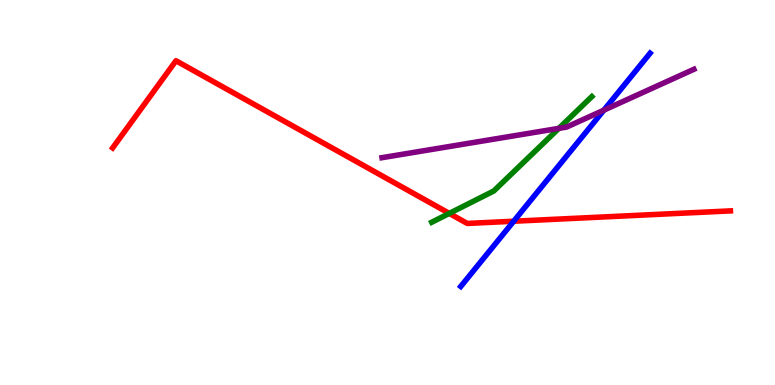[{'lines': ['blue', 'red'], 'intersections': [{'x': 6.63, 'y': 4.25}]}, {'lines': ['green', 'red'], 'intersections': [{'x': 5.8, 'y': 4.46}]}, {'lines': ['purple', 'red'], 'intersections': []}, {'lines': ['blue', 'green'], 'intersections': []}, {'lines': ['blue', 'purple'], 'intersections': [{'x': 7.79, 'y': 7.14}]}, {'lines': ['green', 'purple'], 'intersections': [{'x': 7.21, 'y': 6.67}]}]